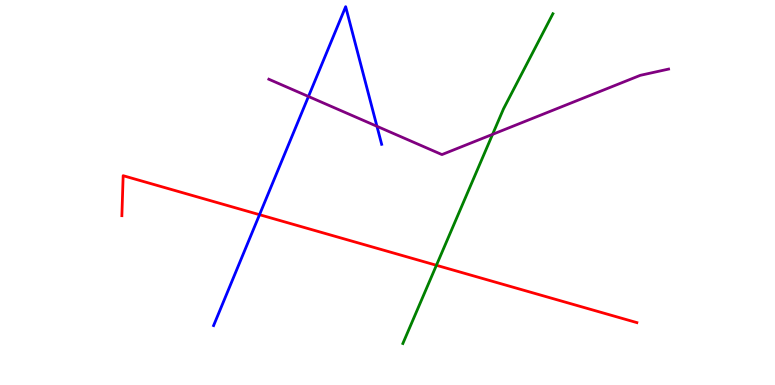[{'lines': ['blue', 'red'], 'intersections': [{'x': 3.35, 'y': 4.42}]}, {'lines': ['green', 'red'], 'intersections': [{'x': 5.63, 'y': 3.11}]}, {'lines': ['purple', 'red'], 'intersections': []}, {'lines': ['blue', 'green'], 'intersections': []}, {'lines': ['blue', 'purple'], 'intersections': [{'x': 3.98, 'y': 7.49}, {'x': 4.86, 'y': 6.72}]}, {'lines': ['green', 'purple'], 'intersections': [{'x': 6.36, 'y': 6.51}]}]